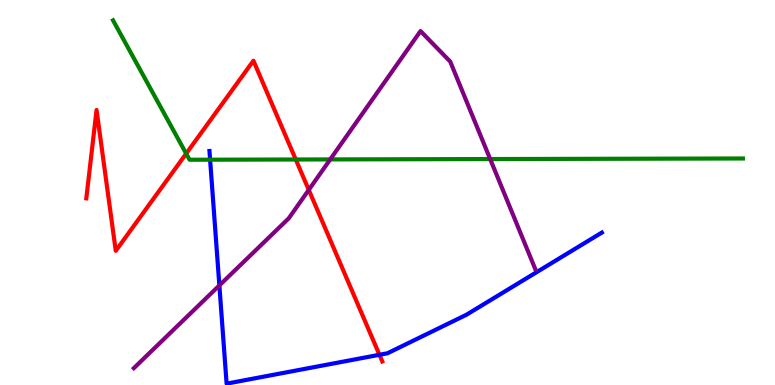[{'lines': ['blue', 'red'], 'intersections': [{'x': 4.9, 'y': 0.785}]}, {'lines': ['green', 'red'], 'intersections': [{'x': 2.4, 'y': 6.01}, {'x': 3.82, 'y': 5.86}]}, {'lines': ['purple', 'red'], 'intersections': [{'x': 3.98, 'y': 5.07}]}, {'lines': ['blue', 'green'], 'intersections': [{'x': 2.71, 'y': 5.85}]}, {'lines': ['blue', 'purple'], 'intersections': [{'x': 2.83, 'y': 2.59}]}, {'lines': ['green', 'purple'], 'intersections': [{'x': 4.26, 'y': 5.86}, {'x': 6.32, 'y': 5.87}]}]